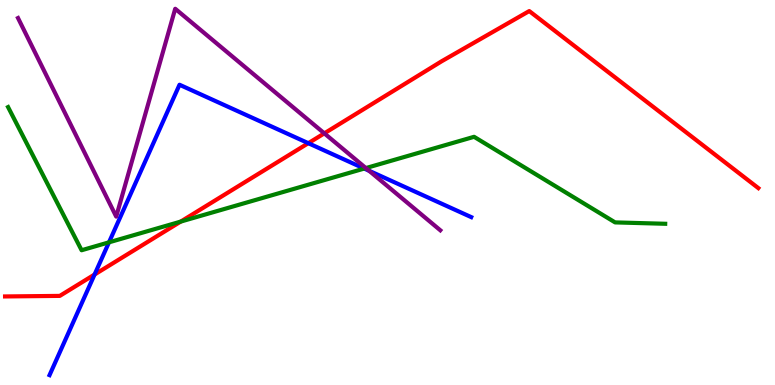[{'lines': ['blue', 'red'], 'intersections': [{'x': 1.22, 'y': 2.87}, {'x': 3.98, 'y': 6.28}]}, {'lines': ['green', 'red'], 'intersections': [{'x': 2.33, 'y': 4.24}]}, {'lines': ['purple', 'red'], 'intersections': [{'x': 4.18, 'y': 6.54}]}, {'lines': ['blue', 'green'], 'intersections': [{'x': 1.41, 'y': 3.71}, {'x': 4.7, 'y': 5.62}]}, {'lines': ['blue', 'purple'], 'intersections': [{'x': 4.76, 'y': 5.56}]}, {'lines': ['green', 'purple'], 'intersections': [{'x': 4.72, 'y': 5.63}]}]